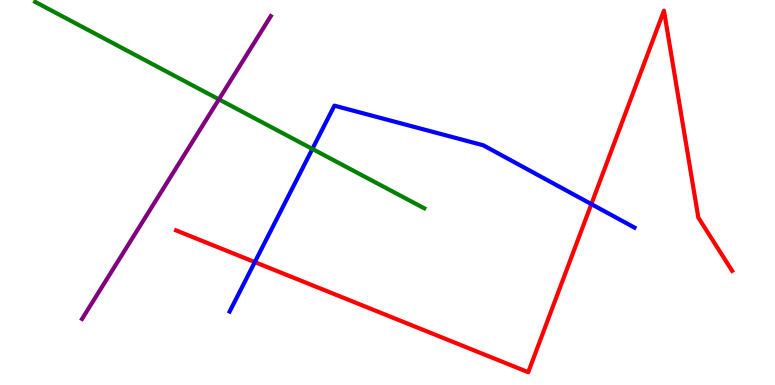[{'lines': ['blue', 'red'], 'intersections': [{'x': 3.29, 'y': 3.19}, {'x': 7.63, 'y': 4.7}]}, {'lines': ['green', 'red'], 'intersections': []}, {'lines': ['purple', 'red'], 'intersections': []}, {'lines': ['blue', 'green'], 'intersections': [{'x': 4.03, 'y': 6.13}]}, {'lines': ['blue', 'purple'], 'intersections': []}, {'lines': ['green', 'purple'], 'intersections': [{'x': 2.82, 'y': 7.42}]}]